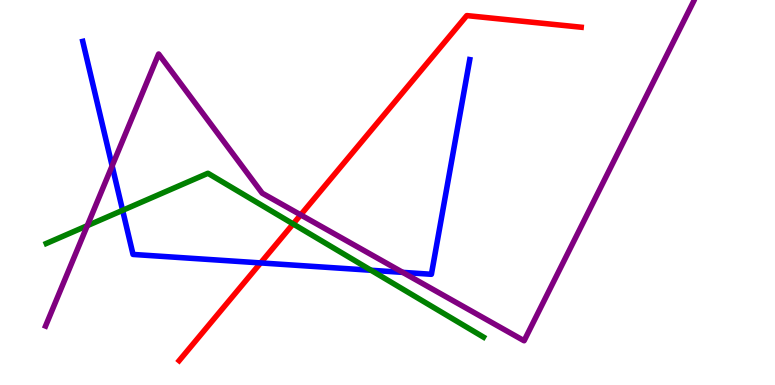[{'lines': ['blue', 'red'], 'intersections': [{'x': 3.36, 'y': 3.17}]}, {'lines': ['green', 'red'], 'intersections': [{'x': 3.78, 'y': 4.18}]}, {'lines': ['purple', 'red'], 'intersections': [{'x': 3.88, 'y': 4.42}]}, {'lines': ['blue', 'green'], 'intersections': [{'x': 1.58, 'y': 4.54}, {'x': 4.79, 'y': 2.98}]}, {'lines': ['blue', 'purple'], 'intersections': [{'x': 1.45, 'y': 5.69}, {'x': 5.2, 'y': 2.93}]}, {'lines': ['green', 'purple'], 'intersections': [{'x': 1.13, 'y': 4.14}]}]